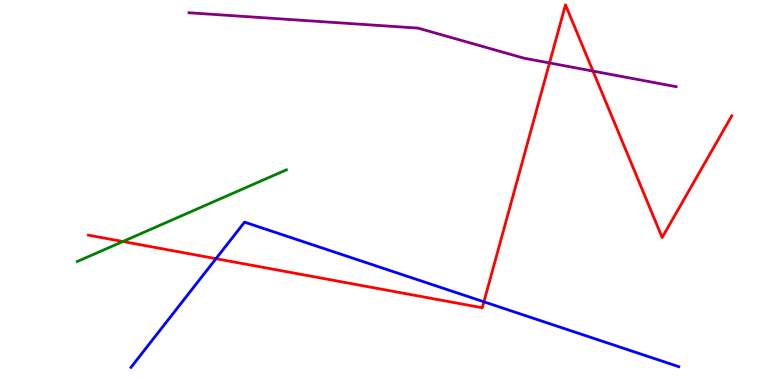[{'lines': ['blue', 'red'], 'intersections': [{'x': 2.79, 'y': 3.28}, {'x': 6.24, 'y': 2.16}]}, {'lines': ['green', 'red'], 'intersections': [{'x': 1.59, 'y': 3.73}]}, {'lines': ['purple', 'red'], 'intersections': [{'x': 7.09, 'y': 8.37}, {'x': 7.65, 'y': 8.15}]}, {'lines': ['blue', 'green'], 'intersections': []}, {'lines': ['blue', 'purple'], 'intersections': []}, {'lines': ['green', 'purple'], 'intersections': []}]